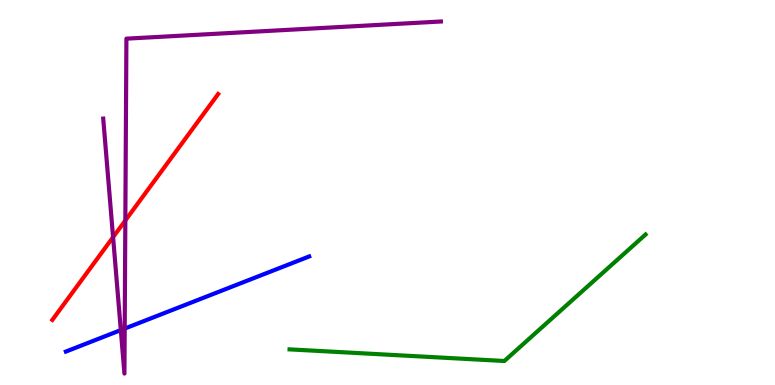[{'lines': ['blue', 'red'], 'intersections': []}, {'lines': ['green', 'red'], 'intersections': []}, {'lines': ['purple', 'red'], 'intersections': [{'x': 1.46, 'y': 3.84}, {'x': 1.62, 'y': 4.27}]}, {'lines': ['blue', 'green'], 'intersections': []}, {'lines': ['blue', 'purple'], 'intersections': [{'x': 1.56, 'y': 1.43}, {'x': 1.61, 'y': 1.47}]}, {'lines': ['green', 'purple'], 'intersections': []}]